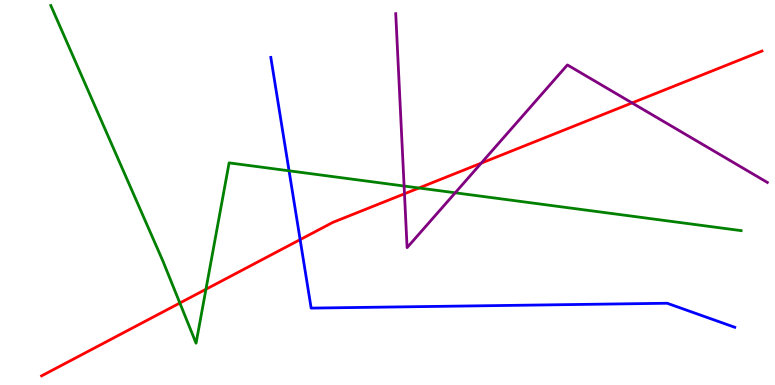[{'lines': ['blue', 'red'], 'intersections': [{'x': 3.87, 'y': 3.78}]}, {'lines': ['green', 'red'], 'intersections': [{'x': 2.32, 'y': 2.13}, {'x': 2.66, 'y': 2.49}, {'x': 5.41, 'y': 5.12}]}, {'lines': ['purple', 'red'], 'intersections': [{'x': 5.22, 'y': 4.97}, {'x': 6.21, 'y': 5.76}, {'x': 8.16, 'y': 7.33}]}, {'lines': ['blue', 'green'], 'intersections': [{'x': 3.73, 'y': 5.56}]}, {'lines': ['blue', 'purple'], 'intersections': []}, {'lines': ['green', 'purple'], 'intersections': [{'x': 5.21, 'y': 5.17}, {'x': 5.87, 'y': 4.99}]}]